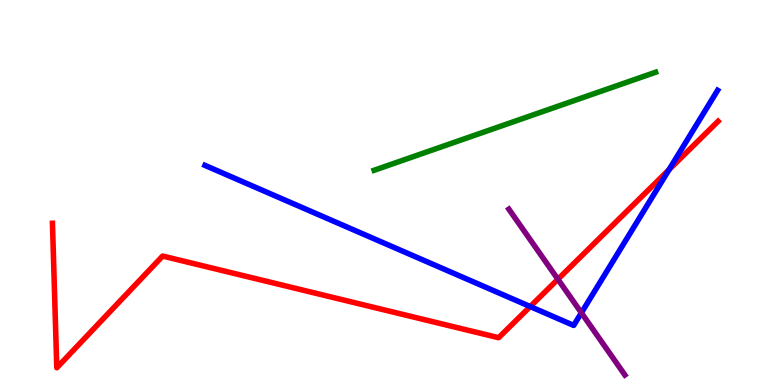[{'lines': ['blue', 'red'], 'intersections': [{'x': 6.84, 'y': 2.04}, {'x': 8.63, 'y': 5.59}]}, {'lines': ['green', 'red'], 'intersections': []}, {'lines': ['purple', 'red'], 'intersections': [{'x': 7.2, 'y': 2.75}]}, {'lines': ['blue', 'green'], 'intersections': []}, {'lines': ['blue', 'purple'], 'intersections': [{'x': 7.5, 'y': 1.87}]}, {'lines': ['green', 'purple'], 'intersections': []}]